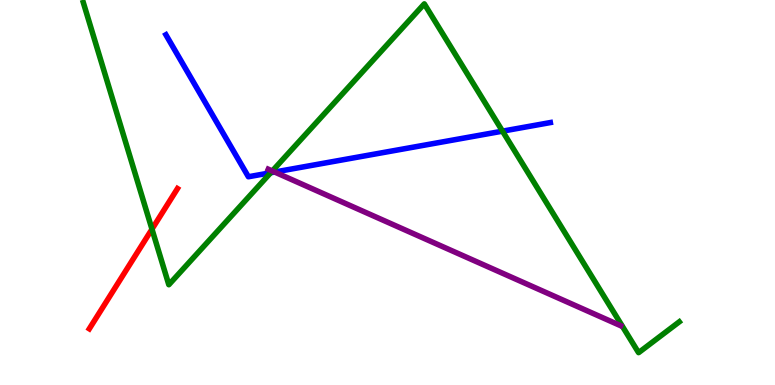[{'lines': ['blue', 'red'], 'intersections': []}, {'lines': ['green', 'red'], 'intersections': [{'x': 1.96, 'y': 4.05}]}, {'lines': ['purple', 'red'], 'intersections': []}, {'lines': ['blue', 'green'], 'intersections': [{'x': 3.49, 'y': 5.51}, {'x': 6.48, 'y': 6.59}]}, {'lines': ['blue', 'purple'], 'intersections': [{'x': 3.54, 'y': 5.53}]}, {'lines': ['green', 'purple'], 'intersections': [{'x': 3.51, 'y': 5.56}]}]